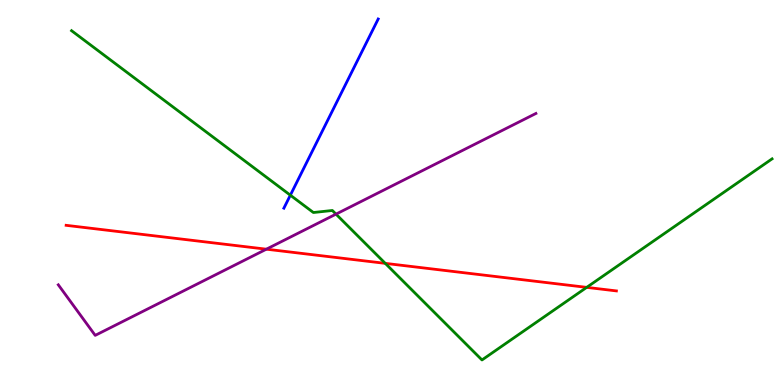[{'lines': ['blue', 'red'], 'intersections': []}, {'lines': ['green', 'red'], 'intersections': [{'x': 4.97, 'y': 3.16}, {'x': 7.57, 'y': 2.54}]}, {'lines': ['purple', 'red'], 'intersections': [{'x': 3.44, 'y': 3.53}]}, {'lines': ['blue', 'green'], 'intersections': [{'x': 3.75, 'y': 4.93}]}, {'lines': ['blue', 'purple'], 'intersections': []}, {'lines': ['green', 'purple'], 'intersections': [{'x': 4.34, 'y': 4.44}]}]